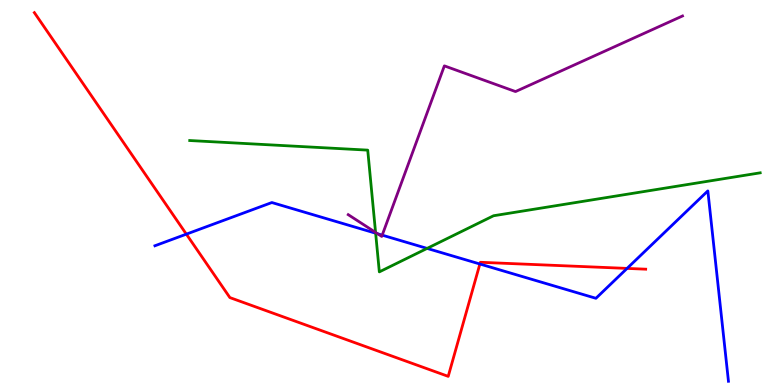[{'lines': ['blue', 'red'], 'intersections': [{'x': 2.4, 'y': 3.92}, {'x': 6.19, 'y': 3.14}, {'x': 8.09, 'y': 3.03}]}, {'lines': ['green', 'red'], 'intersections': []}, {'lines': ['purple', 'red'], 'intersections': []}, {'lines': ['blue', 'green'], 'intersections': [{'x': 4.85, 'y': 3.94}, {'x': 5.51, 'y': 3.55}]}, {'lines': ['blue', 'purple'], 'intersections': [{'x': 4.87, 'y': 3.93}, {'x': 4.93, 'y': 3.89}]}, {'lines': ['green', 'purple'], 'intersections': [{'x': 4.85, 'y': 3.96}]}]